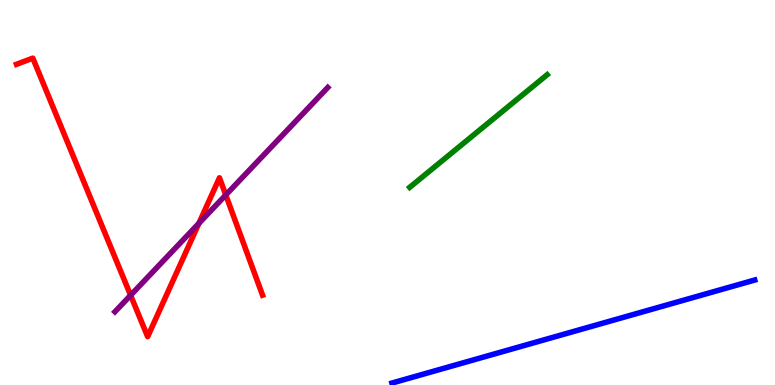[{'lines': ['blue', 'red'], 'intersections': []}, {'lines': ['green', 'red'], 'intersections': []}, {'lines': ['purple', 'red'], 'intersections': [{'x': 1.69, 'y': 2.33}, {'x': 2.57, 'y': 4.2}, {'x': 2.91, 'y': 4.94}]}, {'lines': ['blue', 'green'], 'intersections': []}, {'lines': ['blue', 'purple'], 'intersections': []}, {'lines': ['green', 'purple'], 'intersections': []}]